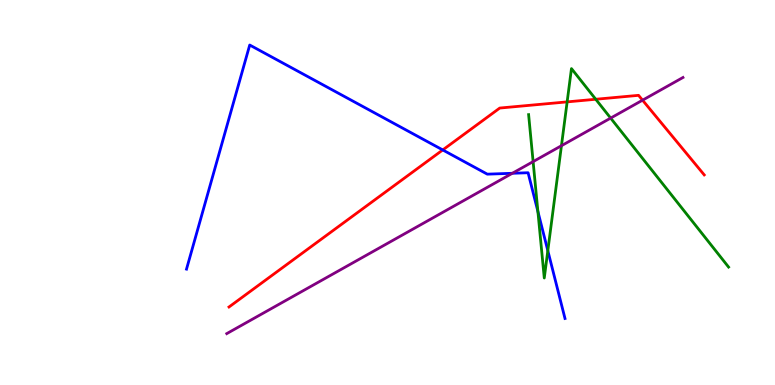[{'lines': ['blue', 'red'], 'intersections': [{'x': 5.71, 'y': 6.11}]}, {'lines': ['green', 'red'], 'intersections': [{'x': 7.32, 'y': 7.35}, {'x': 7.69, 'y': 7.42}]}, {'lines': ['purple', 'red'], 'intersections': [{'x': 8.29, 'y': 7.4}]}, {'lines': ['blue', 'green'], 'intersections': [{'x': 6.94, 'y': 4.51}, {'x': 7.07, 'y': 3.49}]}, {'lines': ['blue', 'purple'], 'intersections': [{'x': 6.61, 'y': 5.5}]}, {'lines': ['green', 'purple'], 'intersections': [{'x': 6.88, 'y': 5.8}, {'x': 7.24, 'y': 6.22}, {'x': 7.88, 'y': 6.93}]}]